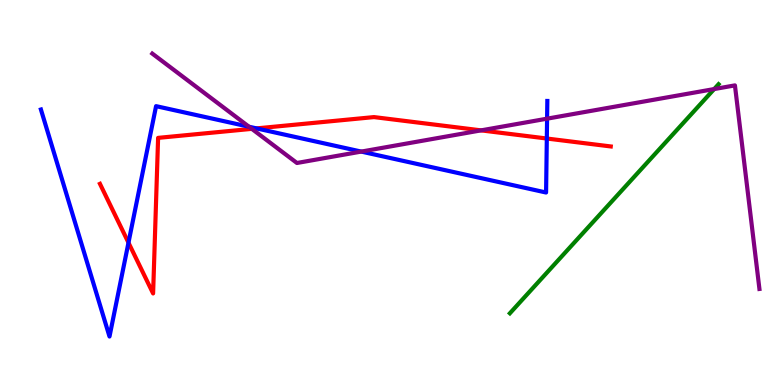[{'lines': ['blue', 'red'], 'intersections': [{'x': 1.66, 'y': 3.7}, {'x': 3.31, 'y': 6.66}, {'x': 7.06, 'y': 6.4}]}, {'lines': ['green', 'red'], 'intersections': []}, {'lines': ['purple', 'red'], 'intersections': [{'x': 3.25, 'y': 6.65}, {'x': 6.21, 'y': 6.61}]}, {'lines': ['blue', 'green'], 'intersections': []}, {'lines': ['blue', 'purple'], 'intersections': [{'x': 3.21, 'y': 6.71}, {'x': 4.66, 'y': 6.06}, {'x': 7.06, 'y': 6.92}]}, {'lines': ['green', 'purple'], 'intersections': [{'x': 9.21, 'y': 7.69}]}]